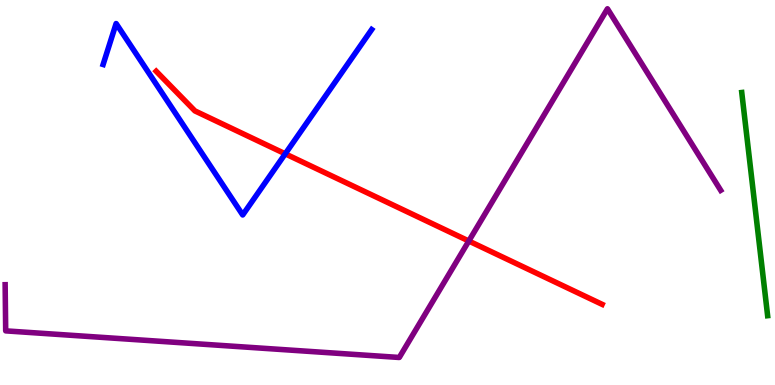[{'lines': ['blue', 'red'], 'intersections': [{'x': 3.68, 'y': 6.0}]}, {'lines': ['green', 'red'], 'intersections': []}, {'lines': ['purple', 'red'], 'intersections': [{'x': 6.05, 'y': 3.74}]}, {'lines': ['blue', 'green'], 'intersections': []}, {'lines': ['blue', 'purple'], 'intersections': []}, {'lines': ['green', 'purple'], 'intersections': []}]